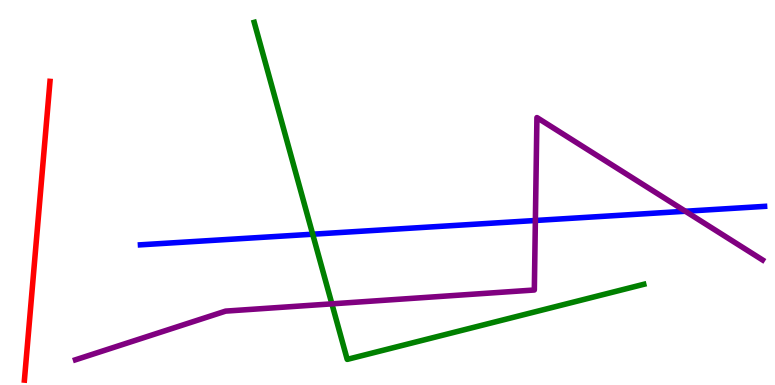[{'lines': ['blue', 'red'], 'intersections': []}, {'lines': ['green', 'red'], 'intersections': []}, {'lines': ['purple', 'red'], 'intersections': []}, {'lines': ['blue', 'green'], 'intersections': [{'x': 4.03, 'y': 3.92}]}, {'lines': ['blue', 'purple'], 'intersections': [{'x': 6.91, 'y': 4.27}, {'x': 8.84, 'y': 4.51}]}, {'lines': ['green', 'purple'], 'intersections': [{'x': 4.28, 'y': 2.11}]}]